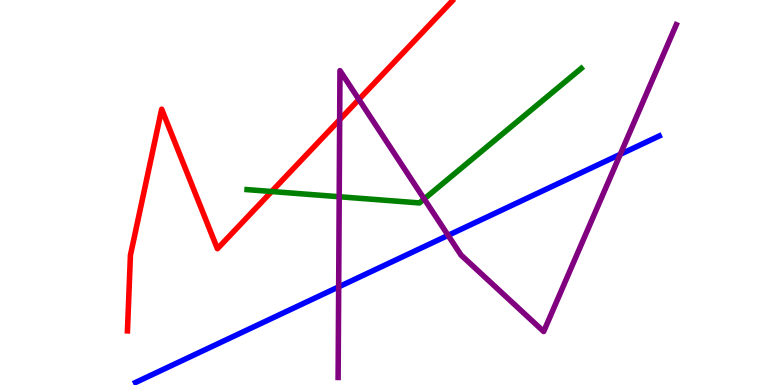[{'lines': ['blue', 'red'], 'intersections': []}, {'lines': ['green', 'red'], 'intersections': [{'x': 3.5, 'y': 5.03}]}, {'lines': ['purple', 'red'], 'intersections': [{'x': 4.38, 'y': 6.89}, {'x': 4.63, 'y': 7.42}]}, {'lines': ['blue', 'green'], 'intersections': []}, {'lines': ['blue', 'purple'], 'intersections': [{'x': 4.37, 'y': 2.55}, {'x': 5.78, 'y': 3.89}, {'x': 8.0, 'y': 5.99}]}, {'lines': ['green', 'purple'], 'intersections': [{'x': 4.38, 'y': 4.89}, {'x': 5.47, 'y': 4.83}]}]